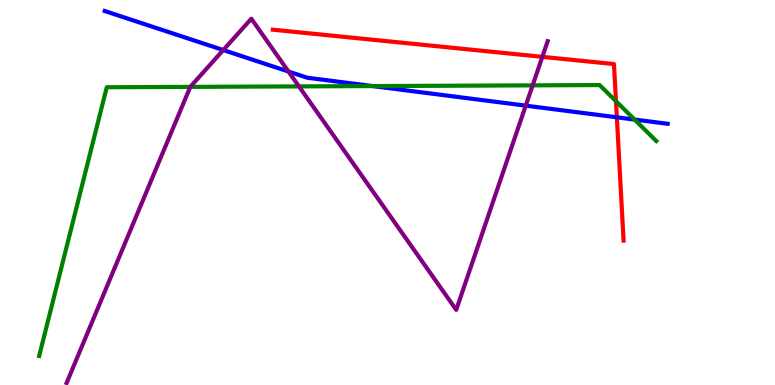[{'lines': ['blue', 'red'], 'intersections': [{'x': 7.96, 'y': 6.95}]}, {'lines': ['green', 'red'], 'intersections': [{'x': 7.95, 'y': 7.37}]}, {'lines': ['purple', 'red'], 'intersections': [{'x': 7.0, 'y': 8.52}]}, {'lines': ['blue', 'green'], 'intersections': [{'x': 4.81, 'y': 7.76}, {'x': 8.19, 'y': 6.89}]}, {'lines': ['blue', 'purple'], 'intersections': [{'x': 2.88, 'y': 8.7}, {'x': 3.72, 'y': 8.14}, {'x': 6.78, 'y': 7.26}]}, {'lines': ['green', 'purple'], 'intersections': [{'x': 2.46, 'y': 7.74}, {'x': 3.86, 'y': 7.76}, {'x': 6.87, 'y': 7.78}]}]